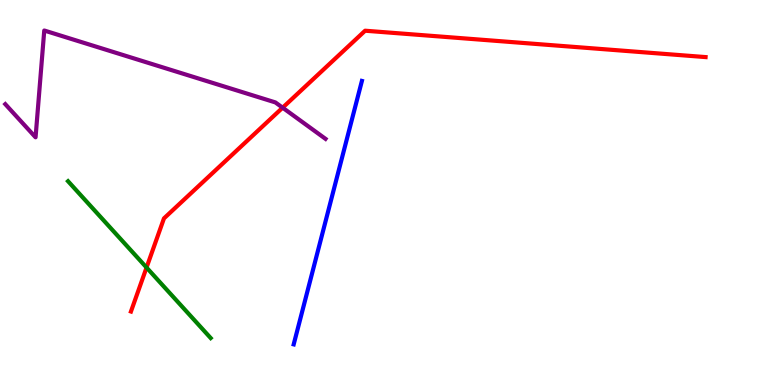[{'lines': ['blue', 'red'], 'intersections': []}, {'lines': ['green', 'red'], 'intersections': [{'x': 1.89, 'y': 3.05}]}, {'lines': ['purple', 'red'], 'intersections': [{'x': 3.65, 'y': 7.2}]}, {'lines': ['blue', 'green'], 'intersections': []}, {'lines': ['blue', 'purple'], 'intersections': []}, {'lines': ['green', 'purple'], 'intersections': []}]